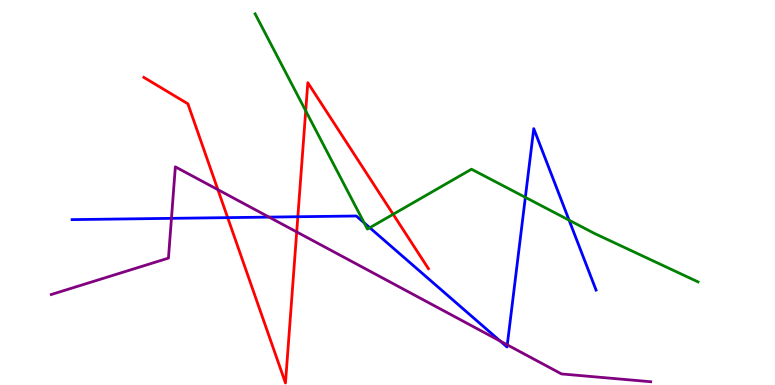[{'lines': ['blue', 'red'], 'intersections': [{'x': 2.94, 'y': 4.35}, {'x': 3.84, 'y': 4.37}]}, {'lines': ['green', 'red'], 'intersections': [{'x': 3.94, 'y': 7.12}, {'x': 5.07, 'y': 4.43}]}, {'lines': ['purple', 'red'], 'intersections': [{'x': 2.81, 'y': 5.07}, {'x': 3.83, 'y': 3.98}]}, {'lines': ['blue', 'green'], 'intersections': [{'x': 4.7, 'y': 4.21}, {'x': 4.77, 'y': 4.08}, {'x': 6.78, 'y': 4.87}, {'x': 7.34, 'y': 4.28}]}, {'lines': ['blue', 'purple'], 'intersections': [{'x': 2.21, 'y': 4.33}, {'x': 3.47, 'y': 4.36}, {'x': 6.45, 'y': 1.14}, {'x': 6.55, 'y': 1.04}]}, {'lines': ['green', 'purple'], 'intersections': []}]